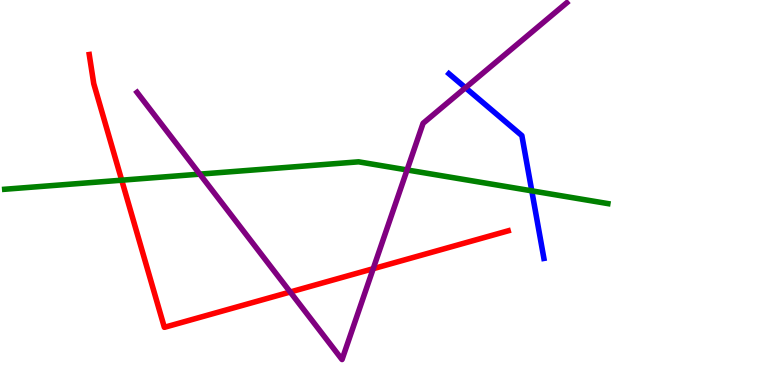[{'lines': ['blue', 'red'], 'intersections': []}, {'lines': ['green', 'red'], 'intersections': [{'x': 1.57, 'y': 5.32}]}, {'lines': ['purple', 'red'], 'intersections': [{'x': 3.74, 'y': 2.42}, {'x': 4.82, 'y': 3.02}]}, {'lines': ['blue', 'green'], 'intersections': [{'x': 6.86, 'y': 5.04}]}, {'lines': ['blue', 'purple'], 'intersections': [{'x': 6.01, 'y': 7.72}]}, {'lines': ['green', 'purple'], 'intersections': [{'x': 2.58, 'y': 5.48}, {'x': 5.25, 'y': 5.59}]}]